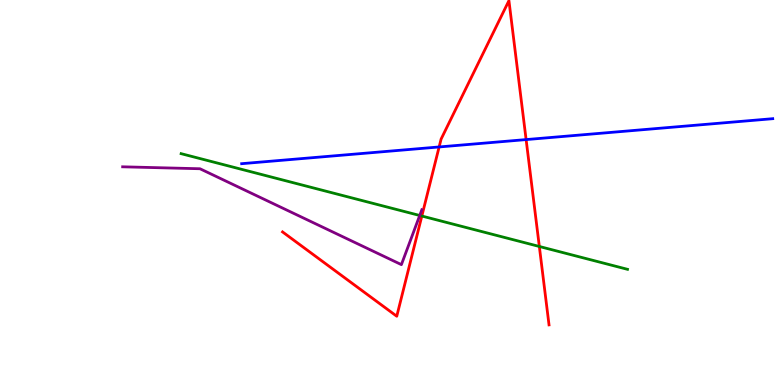[{'lines': ['blue', 'red'], 'intersections': [{'x': 5.67, 'y': 6.18}, {'x': 6.79, 'y': 6.37}]}, {'lines': ['green', 'red'], 'intersections': [{'x': 5.44, 'y': 4.39}, {'x': 6.96, 'y': 3.6}]}, {'lines': ['purple', 'red'], 'intersections': []}, {'lines': ['blue', 'green'], 'intersections': []}, {'lines': ['blue', 'purple'], 'intersections': []}, {'lines': ['green', 'purple'], 'intersections': [{'x': 5.42, 'y': 4.4}]}]